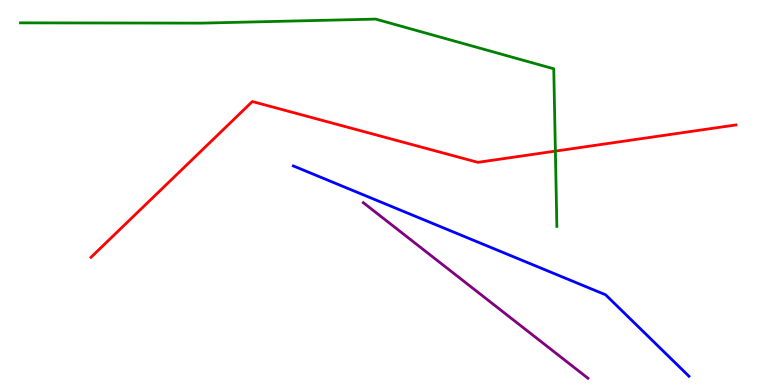[{'lines': ['blue', 'red'], 'intersections': []}, {'lines': ['green', 'red'], 'intersections': [{'x': 7.17, 'y': 6.07}]}, {'lines': ['purple', 'red'], 'intersections': []}, {'lines': ['blue', 'green'], 'intersections': []}, {'lines': ['blue', 'purple'], 'intersections': []}, {'lines': ['green', 'purple'], 'intersections': []}]